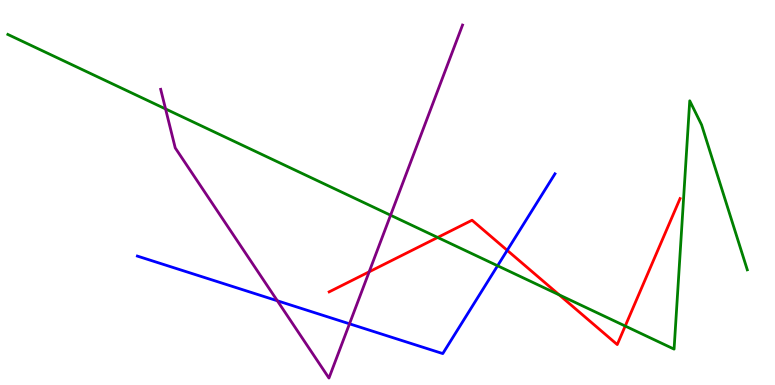[{'lines': ['blue', 'red'], 'intersections': [{'x': 6.54, 'y': 3.5}]}, {'lines': ['green', 'red'], 'intersections': [{'x': 5.65, 'y': 3.83}, {'x': 7.22, 'y': 2.34}, {'x': 8.07, 'y': 1.53}]}, {'lines': ['purple', 'red'], 'intersections': [{'x': 4.76, 'y': 2.94}]}, {'lines': ['blue', 'green'], 'intersections': [{'x': 6.42, 'y': 3.1}]}, {'lines': ['blue', 'purple'], 'intersections': [{'x': 3.58, 'y': 2.19}, {'x': 4.51, 'y': 1.59}]}, {'lines': ['green', 'purple'], 'intersections': [{'x': 2.14, 'y': 7.17}, {'x': 5.04, 'y': 4.41}]}]